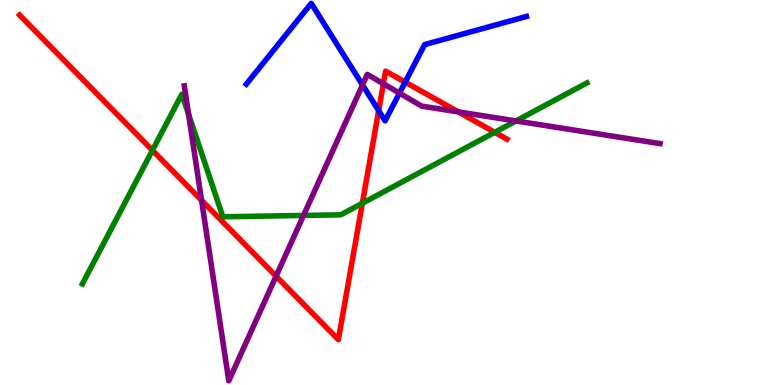[{'lines': ['blue', 'red'], 'intersections': [{'x': 4.89, 'y': 7.13}, {'x': 5.23, 'y': 7.87}]}, {'lines': ['green', 'red'], 'intersections': [{'x': 1.97, 'y': 6.1}, {'x': 4.68, 'y': 4.72}, {'x': 6.38, 'y': 6.56}]}, {'lines': ['purple', 'red'], 'intersections': [{'x': 2.6, 'y': 4.8}, {'x': 3.56, 'y': 2.83}, {'x': 4.95, 'y': 7.82}, {'x': 5.91, 'y': 7.09}]}, {'lines': ['blue', 'green'], 'intersections': []}, {'lines': ['blue', 'purple'], 'intersections': [{'x': 4.68, 'y': 7.79}, {'x': 5.15, 'y': 7.58}]}, {'lines': ['green', 'purple'], 'intersections': [{'x': 2.43, 'y': 7.03}, {'x': 3.92, 'y': 4.4}, {'x': 6.66, 'y': 6.86}]}]